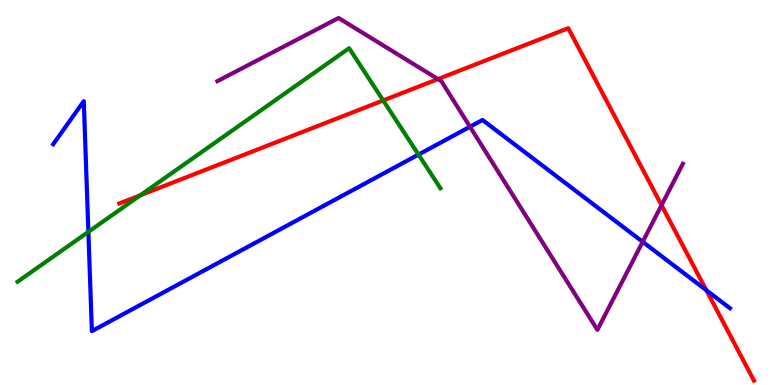[{'lines': ['blue', 'red'], 'intersections': [{'x': 9.11, 'y': 2.46}]}, {'lines': ['green', 'red'], 'intersections': [{'x': 1.81, 'y': 4.93}, {'x': 4.94, 'y': 7.39}]}, {'lines': ['purple', 'red'], 'intersections': [{'x': 5.65, 'y': 7.95}, {'x': 8.54, 'y': 4.67}]}, {'lines': ['blue', 'green'], 'intersections': [{'x': 1.14, 'y': 3.98}, {'x': 5.4, 'y': 5.98}]}, {'lines': ['blue', 'purple'], 'intersections': [{'x': 6.06, 'y': 6.71}, {'x': 8.29, 'y': 3.72}]}, {'lines': ['green', 'purple'], 'intersections': []}]